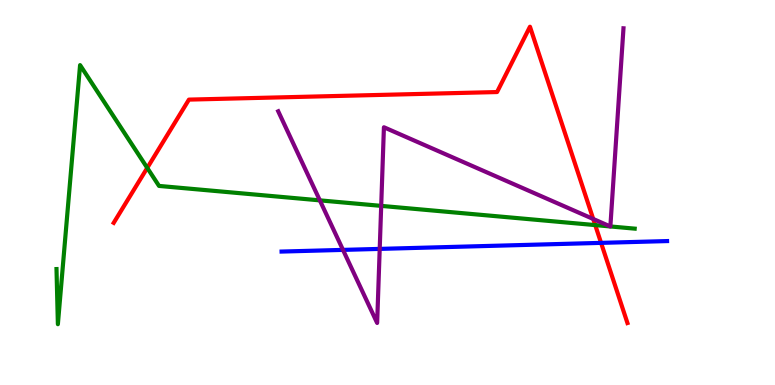[{'lines': ['blue', 'red'], 'intersections': [{'x': 7.76, 'y': 3.69}]}, {'lines': ['green', 'red'], 'intersections': [{'x': 1.9, 'y': 5.64}, {'x': 7.68, 'y': 4.15}]}, {'lines': ['purple', 'red'], 'intersections': [{'x': 7.65, 'y': 4.31}]}, {'lines': ['blue', 'green'], 'intersections': []}, {'lines': ['blue', 'purple'], 'intersections': [{'x': 4.43, 'y': 3.51}, {'x': 4.9, 'y': 3.54}]}, {'lines': ['green', 'purple'], 'intersections': [{'x': 4.13, 'y': 4.8}, {'x': 4.92, 'y': 4.65}, {'x': 7.87, 'y': 4.12}, {'x': 7.88, 'y': 4.12}]}]